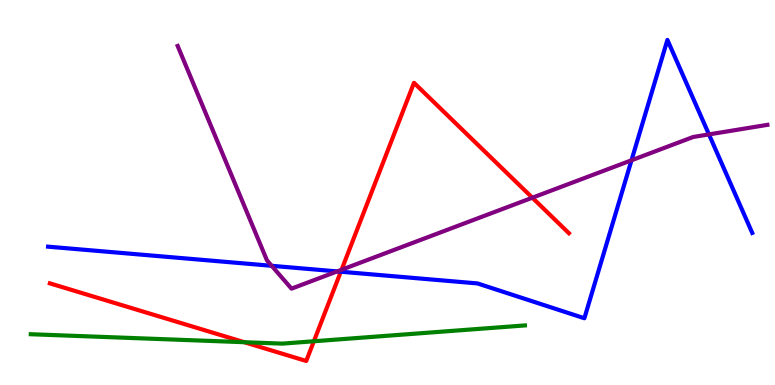[{'lines': ['blue', 'red'], 'intersections': [{'x': 4.4, 'y': 2.94}]}, {'lines': ['green', 'red'], 'intersections': [{'x': 3.15, 'y': 1.11}, {'x': 4.05, 'y': 1.14}]}, {'lines': ['purple', 'red'], 'intersections': [{'x': 4.41, 'y': 2.99}, {'x': 6.87, 'y': 4.86}]}, {'lines': ['blue', 'green'], 'intersections': []}, {'lines': ['blue', 'purple'], 'intersections': [{'x': 3.51, 'y': 3.1}, {'x': 4.35, 'y': 2.95}, {'x': 8.15, 'y': 5.84}, {'x': 9.15, 'y': 6.51}]}, {'lines': ['green', 'purple'], 'intersections': []}]